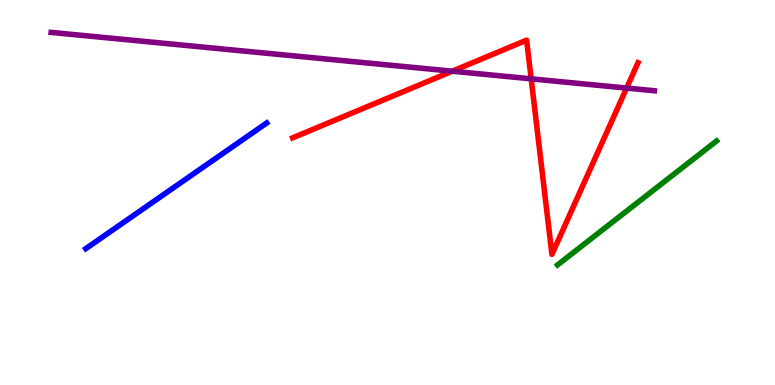[{'lines': ['blue', 'red'], 'intersections': []}, {'lines': ['green', 'red'], 'intersections': []}, {'lines': ['purple', 'red'], 'intersections': [{'x': 5.84, 'y': 8.15}, {'x': 6.85, 'y': 7.95}, {'x': 8.09, 'y': 7.71}]}, {'lines': ['blue', 'green'], 'intersections': []}, {'lines': ['blue', 'purple'], 'intersections': []}, {'lines': ['green', 'purple'], 'intersections': []}]